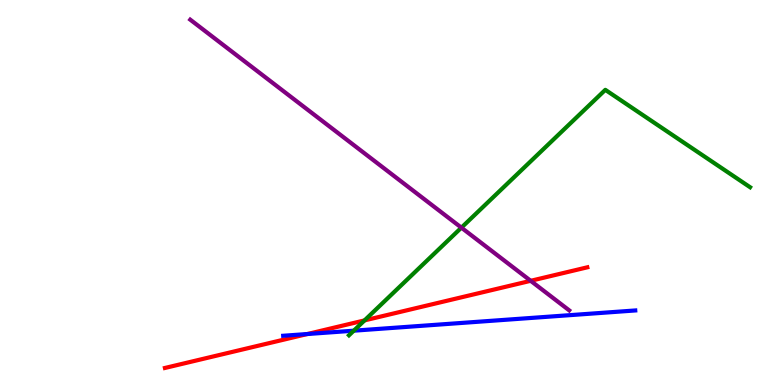[{'lines': ['blue', 'red'], 'intersections': [{'x': 3.97, 'y': 1.32}]}, {'lines': ['green', 'red'], 'intersections': [{'x': 4.7, 'y': 1.68}]}, {'lines': ['purple', 'red'], 'intersections': [{'x': 6.85, 'y': 2.71}]}, {'lines': ['blue', 'green'], 'intersections': [{'x': 4.56, 'y': 1.41}]}, {'lines': ['blue', 'purple'], 'intersections': []}, {'lines': ['green', 'purple'], 'intersections': [{'x': 5.95, 'y': 4.09}]}]